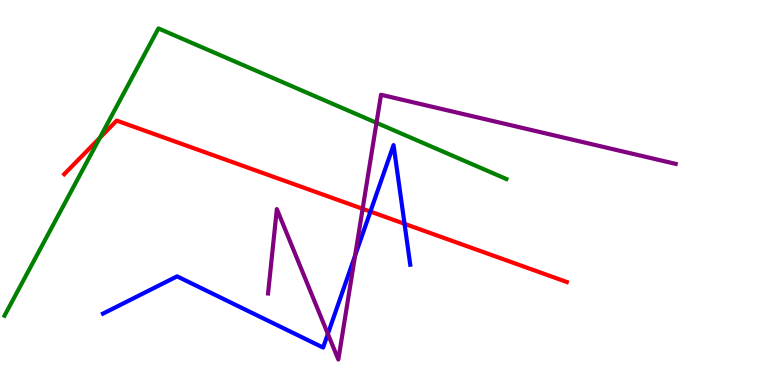[{'lines': ['blue', 'red'], 'intersections': [{'x': 4.78, 'y': 4.5}, {'x': 5.22, 'y': 4.19}]}, {'lines': ['green', 'red'], 'intersections': [{'x': 1.29, 'y': 6.42}]}, {'lines': ['purple', 'red'], 'intersections': [{'x': 4.68, 'y': 4.58}]}, {'lines': ['blue', 'green'], 'intersections': []}, {'lines': ['blue', 'purple'], 'intersections': [{'x': 4.23, 'y': 1.33}, {'x': 4.58, 'y': 3.36}]}, {'lines': ['green', 'purple'], 'intersections': [{'x': 4.86, 'y': 6.81}]}]